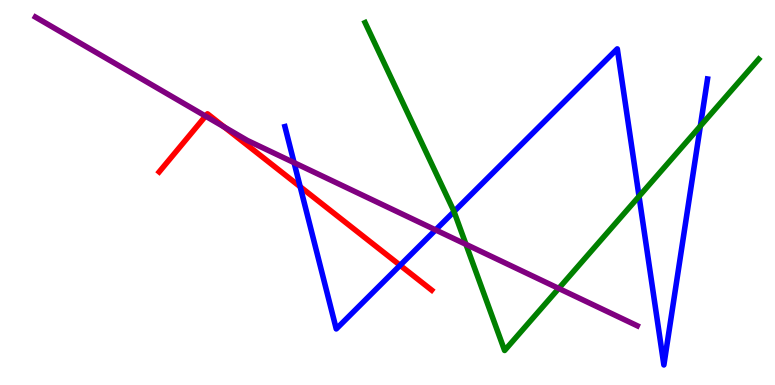[{'lines': ['blue', 'red'], 'intersections': [{'x': 3.87, 'y': 5.15}, {'x': 5.16, 'y': 3.11}]}, {'lines': ['green', 'red'], 'intersections': []}, {'lines': ['purple', 'red'], 'intersections': [{'x': 2.65, 'y': 6.98}, {'x': 2.89, 'y': 6.7}]}, {'lines': ['blue', 'green'], 'intersections': [{'x': 5.86, 'y': 4.5}, {'x': 8.25, 'y': 4.9}, {'x': 9.04, 'y': 6.73}]}, {'lines': ['blue', 'purple'], 'intersections': [{'x': 3.79, 'y': 5.77}, {'x': 5.62, 'y': 4.03}]}, {'lines': ['green', 'purple'], 'intersections': [{'x': 6.01, 'y': 3.65}, {'x': 7.21, 'y': 2.51}]}]